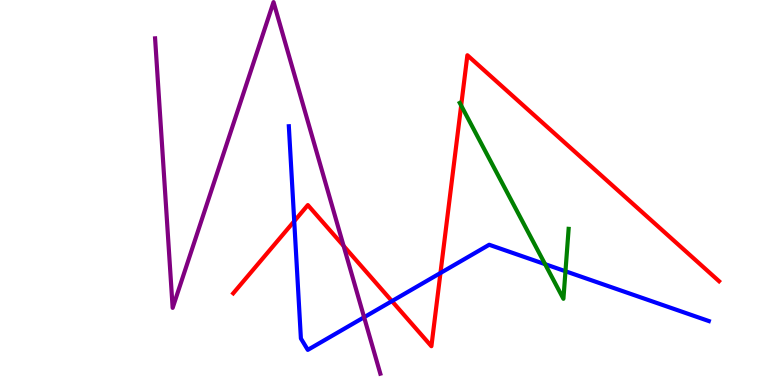[{'lines': ['blue', 'red'], 'intersections': [{'x': 3.8, 'y': 4.25}, {'x': 5.06, 'y': 2.18}, {'x': 5.68, 'y': 2.91}]}, {'lines': ['green', 'red'], 'intersections': [{'x': 5.95, 'y': 7.26}]}, {'lines': ['purple', 'red'], 'intersections': [{'x': 4.43, 'y': 3.61}]}, {'lines': ['blue', 'green'], 'intersections': [{'x': 7.03, 'y': 3.14}, {'x': 7.3, 'y': 2.95}]}, {'lines': ['blue', 'purple'], 'intersections': [{'x': 4.7, 'y': 1.76}]}, {'lines': ['green', 'purple'], 'intersections': []}]